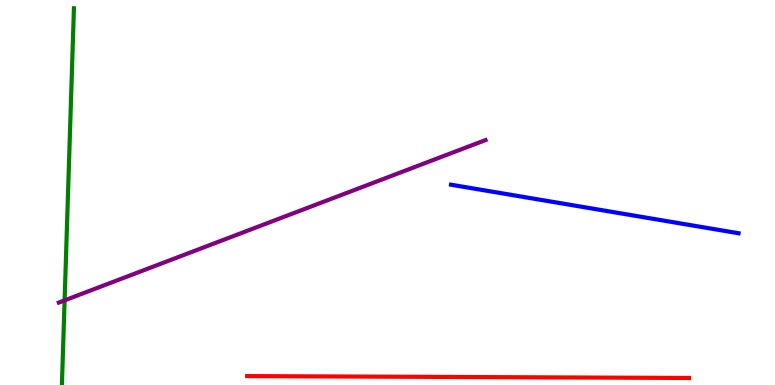[{'lines': ['blue', 'red'], 'intersections': []}, {'lines': ['green', 'red'], 'intersections': []}, {'lines': ['purple', 'red'], 'intersections': []}, {'lines': ['blue', 'green'], 'intersections': []}, {'lines': ['blue', 'purple'], 'intersections': []}, {'lines': ['green', 'purple'], 'intersections': [{'x': 0.834, 'y': 2.2}]}]